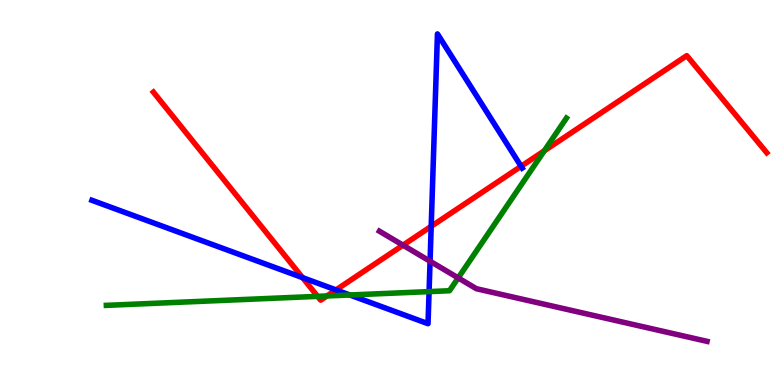[{'lines': ['blue', 'red'], 'intersections': [{'x': 3.9, 'y': 2.79}, {'x': 4.34, 'y': 2.47}, {'x': 5.56, 'y': 4.12}, {'x': 6.72, 'y': 5.68}]}, {'lines': ['green', 'red'], 'intersections': [{'x': 4.1, 'y': 2.3}, {'x': 4.22, 'y': 2.31}, {'x': 7.02, 'y': 6.08}]}, {'lines': ['purple', 'red'], 'intersections': [{'x': 5.2, 'y': 3.63}]}, {'lines': ['blue', 'green'], 'intersections': [{'x': 4.51, 'y': 2.34}, {'x': 5.54, 'y': 2.43}]}, {'lines': ['blue', 'purple'], 'intersections': [{'x': 5.55, 'y': 3.21}]}, {'lines': ['green', 'purple'], 'intersections': [{'x': 5.91, 'y': 2.78}]}]